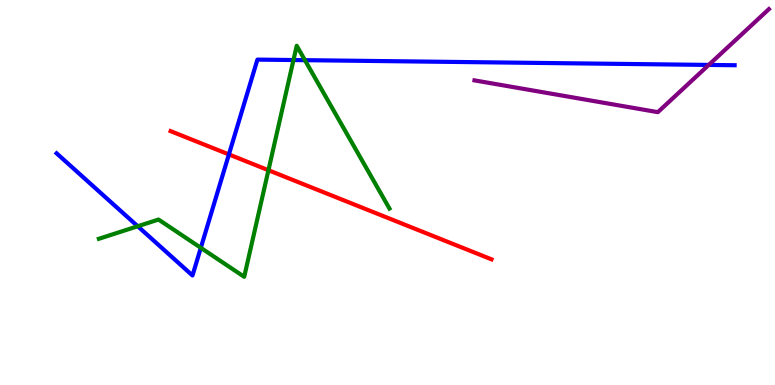[{'lines': ['blue', 'red'], 'intersections': [{'x': 2.95, 'y': 5.99}]}, {'lines': ['green', 'red'], 'intersections': [{'x': 3.46, 'y': 5.58}]}, {'lines': ['purple', 'red'], 'intersections': []}, {'lines': ['blue', 'green'], 'intersections': [{'x': 1.78, 'y': 4.12}, {'x': 2.59, 'y': 3.56}, {'x': 3.79, 'y': 8.44}, {'x': 3.93, 'y': 8.44}]}, {'lines': ['blue', 'purple'], 'intersections': [{'x': 9.15, 'y': 8.31}]}, {'lines': ['green', 'purple'], 'intersections': []}]